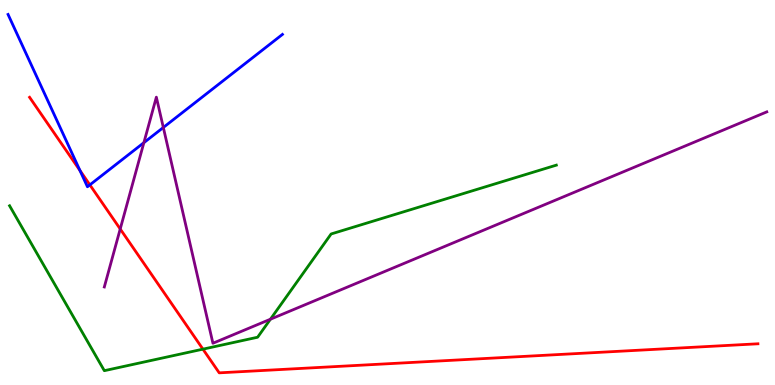[{'lines': ['blue', 'red'], 'intersections': [{'x': 1.03, 'y': 5.57}, {'x': 1.16, 'y': 5.2}]}, {'lines': ['green', 'red'], 'intersections': [{'x': 2.62, 'y': 0.931}]}, {'lines': ['purple', 'red'], 'intersections': [{'x': 1.55, 'y': 4.05}]}, {'lines': ['blue', 'green'], 'intersections': []}, {'lines': ['blue', 'purple'], 'intersections': [{'x': 1.86, 'y': 6.29}, {'x': 2.11, 'y': 6.69}]}, {'lines': ['green', 'purple'], 'intersections': [{'x': 3.49, 'y': 1.71}]}]